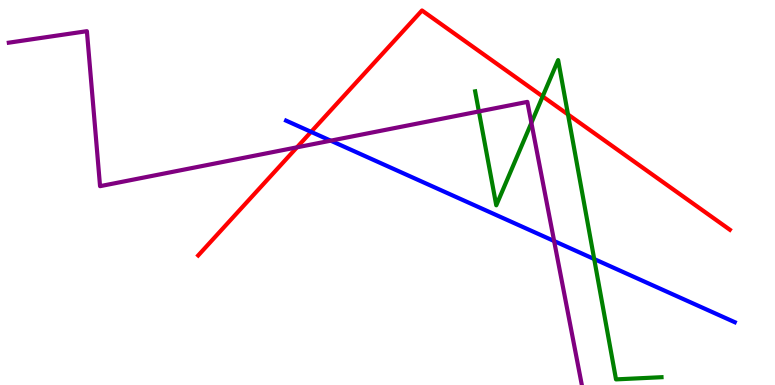[{'lines': ['blue', 'red'], 'intersections': [{'x': 4.01, 'y': 6.57}]}, {'lines': ['green', 'red'], 'intersections': [{'x': 7.0, 'y': 7.5}, {'x': 7.33, 'y': 7.03}]}, {'lines': ['purple', 'red'], 'intersections': [{'x': 3.83, 'y': 6.17}]}, {'lines': ['blue', 'green'], 'intersections': [{'x': 7.67, 'y': 3.27}]}, {'lines': ['blue', 'purple'], 'intersections': [{'x': 4.27, 'y': 6.35}, {'x': 7.15, 'y': 3.74}]}, {'lines': ['green', 'purple'], 'intersections': [{'x': 6.18, 'y': 7.11}, {'x': 6.86, 'y': 6.81}]}]